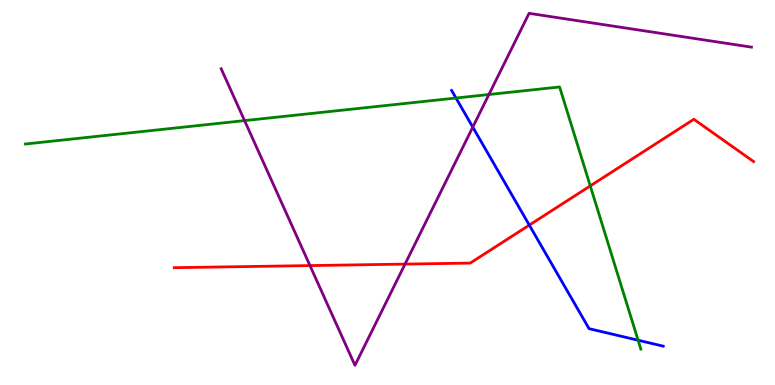[{'lines': ['blue', 'red'], 'intersections': [{'x': 6.83, 'y': 4.15}]}, {'lines': ['green', 'red'], 'intersections': [{'x': 7.62, 'y': 5.17}]}, {'lines': ['purple', 'red'], 'intersections': [{'x': 4.0, 'y': 3.1}, {'x': 5.23, 'y': 3.14}]}, {'lines': ['blue', 'green'], 'intersections': [{'x': 5.88, 'y': 7.45}, {'x': 8.23, 'y': 1.16}]}, {'lines': ['blue', 'purple'], 'intersections': [{'x': 6.1, 'y': 6.7}]}, {'lines': ['green', 'purple'], 'intersections': [{'x': 3.16, 'y': 6.87}, {'x': 6.31, 'y': 7.55}]}]